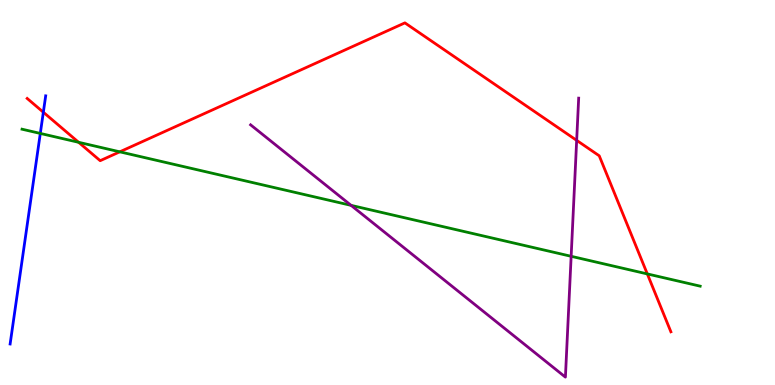[{'lines': ['blue', 'red'], 'intersections': [{'x': 0.559, 'y': 7.09}]}, {'lines': ['green', 'red'], 'intersections': [{'x': 1.01, 'y': 6.3}, {'x': 1.55, 'y': 6.06}, {'x': 8.35, 'y': 2.89}]}, {'lines': ['purple', 'red'], 'intersections': [{'x': 7.44, 'y': 6.35}]}, {'lines': ['blue', 'green'], 'intersections': [{'x': 0.52, 'y': 6.53}]}, {'lines': ['blue', 'purple'], 'intersections': []}, {'lines': ['green', 'purple'], 'intersections': [{'x': 4.53, 'y': 4.67}, {'x': 7.37, 'y': 3.34}]}]